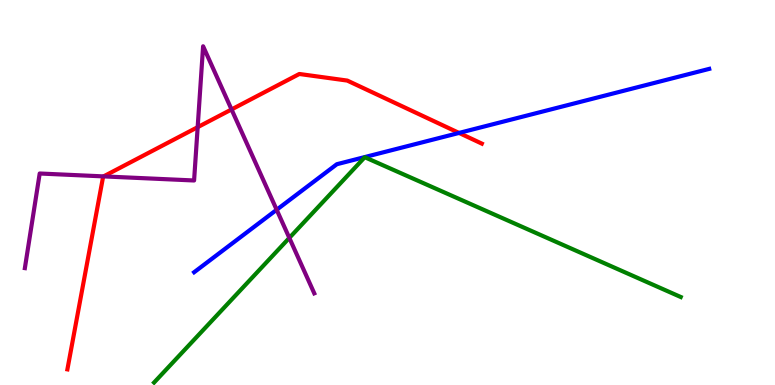[{'lines': ['blue', 'red'], 'intersections': [{'x': 5.92, 'y': 6.55}]}, {'lines': ['green', 'red'], 'intersections': []}, {'lines': ['purple', 'red'], 'intersections': [{'x': 1.34, 'y': 5.42}, {'x': 2.55, 'y': 6.7}, {'x': 2.99, 'y': 7.16}]}, {'lines': ['blue', 'green'], 'intersections': []}, {'lines': ['blue', 'purple'], 'intersections': [{'x': 3.57, 'y': 4.55}]}, {'lines': ['green', 'purple'], 'intersections': [{'x': 3.73, 'y': 3.82}]}]